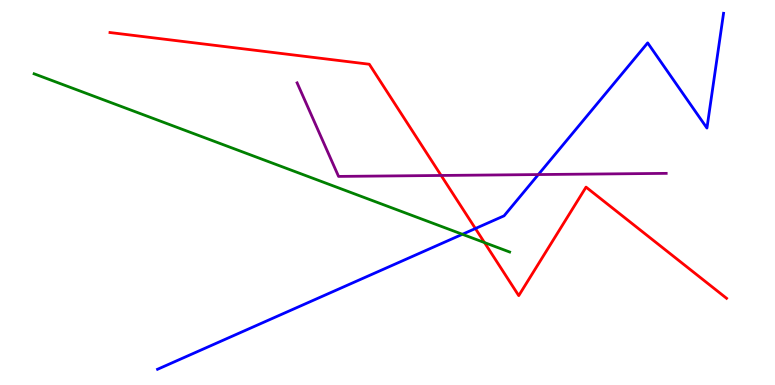[{'lines': ['blue', 'red'], 'intersections': [{'x': 6.13, 'y': 4.06}]}, {'lines': ['green', 'red'], 'intersections': [{'x': 6.25, 'y': 3.7}]}, {'lines': ['purple', 'red'], 'intersections': [{'x': 5.69, 'y': 5.44}]}, {'lines': ['blue', 'green'], 'intersections': [{'x': 5.97, 'y': 3.91}]}, {'lines': ['blue', 'purple'], 'intersections': [{'x': 6.95, 'y': 5.47}]}, {'lines': ['green', 'purple'], 'intersections': []}]